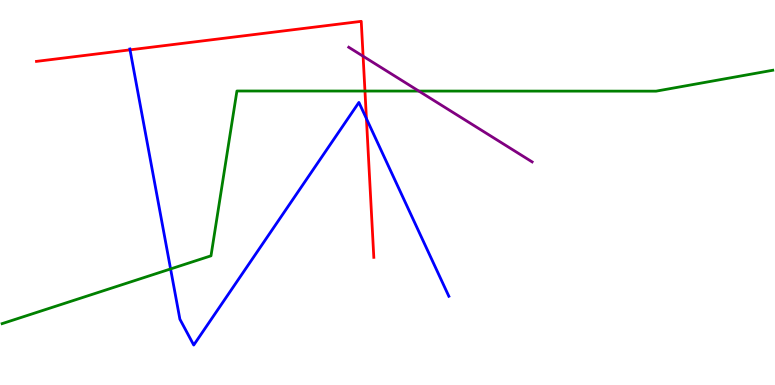[{'lines': ['blue', 'red'], 'intersections': [{'x': 1.68, 'y': 8.71}, {'x': 4.73, 'y': 6.92}]}, {'lines': ['green', 'red'], 'intersections': [{'x': 4.71, 'y': 7.64}]}, {'lines': ['purple', 'red'], 'intersections': [{'x': 4.69, 'y': 8.54}]}, {'lines': ['blue', 'green'], 'intersections': [{'x': 2.2, 'y': 3.01}]}, {'lines': ['blue', 'purple'], 'intersections': []}, {'lines': ['green', 'purple'], 'intersections': [{'x': 5.4, 'y': 7.63}]}]